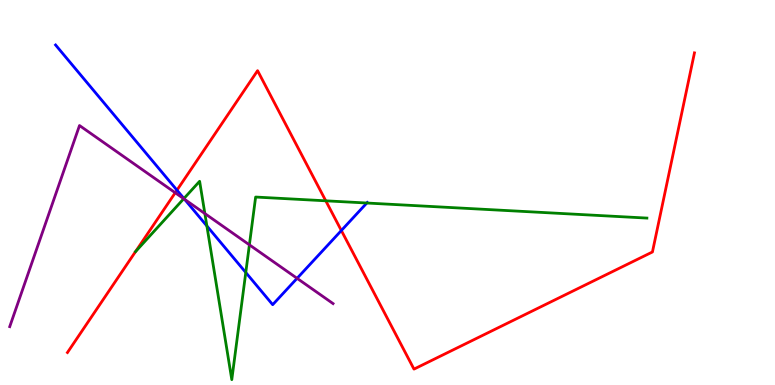[{'lines': ['blue', 'red'], 'intersections': [{'x': 2.28, 'y': 5.06}, {'x': 4.4, 'y': 4.01}]}, {'lines': ['green', 'red'], 'intersections': [{'x': 4.2, 'y': 4.78}]}, {'lines': ['purple', 'red'], 'intersections': [{'x': 2.26, 'y': 4.99}]}, {'lines': ['blue', 'green'], 'intersections': [{'x': 2.37, 'y': 4.84}, {'x': 2.67, 'y': 4.13}, {'x': 3.17, 'y': 2.92}, {'x': 4.73, 'y': 4.73}]}, {'lines': ['blue', 'purple'], 'intersections': [{'x': 2.38, 'y': 4.82}, {'x': 3.83, 'y': 2.77}]}, {'lines': ['green', 'purple'], 'intersections': [{'x': 2.37, 'y': 4.84}, {'x': 2.64, 'y': 4.45}, {'x': 3.22, 'y': 3.64}]}]